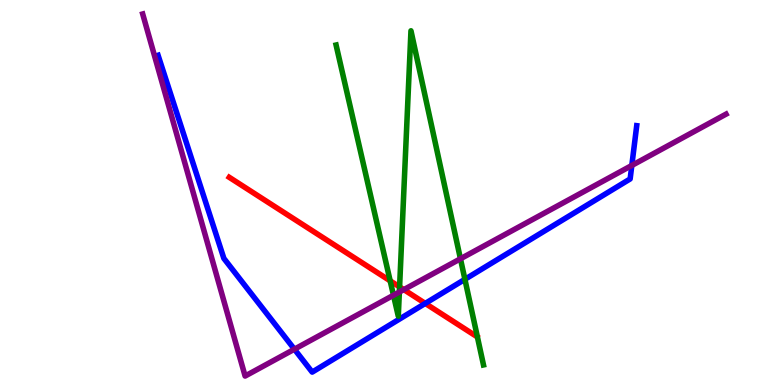[{'lines': ['blue', 'red'], 'intersections': [{'x': 5.49, 'y': 2.12}]}, {'lines': ['green', 'red'], 'intersections': [{'x': 5.03, 'y': 2.71}, {'x': 5.16, 'y': 2.55}]}, {'lines': ['purple', 'red'], 'intersections': [{'x': 5.21, 'y': 2.48}]}, {'lines': ['blue', 'green'], 'intersections': [{'x': 6.0, 'y': 2.74}]}, {'lines': ['blue', 'purple'], 'intersections': [{'x': 3.8, 'y': 0.93}, {'x': 8.15, 'y': 5.7}]}, {'lines': ['green', 'purple'], 'intersections': [{'x': 5.08, 'y': 2.33}, {'x': 5.15, 'y': 2.41}, {'x': 5.94, 'y': 3.28}]}]